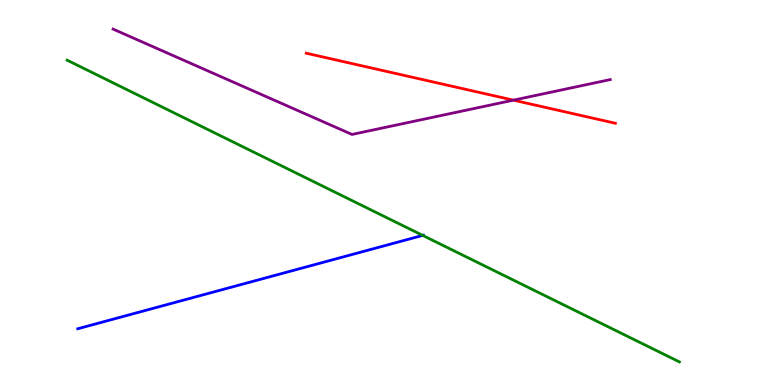[{'lines': ['blue', 'red'], 'intersections': []}, {'lines': ['green', 'red'], 'intersections': []}, {'lines': ['purple', 'red'], 'intersections': [{'x': 6.63, 'y': 7.4}]}, {'lines': ['blue', 'green'], 'intersections': [{'x': 5.45, 'y': 3.89}]}, {'lines': ['blue', 'purple'], 'intersections': []}, {'lines': ['green', 'purple'], 'intersections': []}]